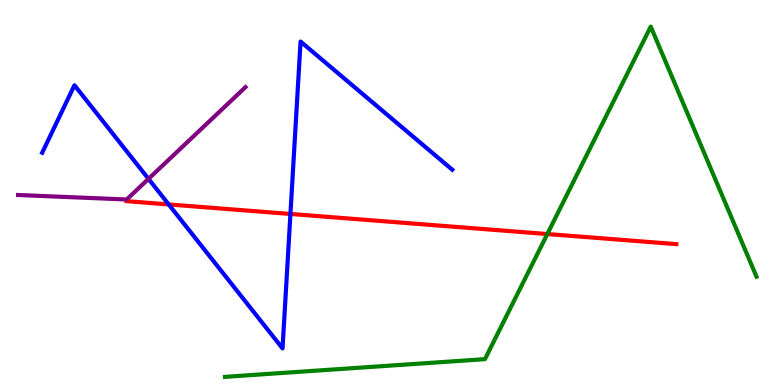[{'lines': ['blue', 'red'], 'intersections': [{'x': 2.18, 'y': 4.69}, {'x': 3.75, 'y': 4.44}]}, {'lines': ['green', 'red'], 'intersections': [{'x': 7.06, 'y': 3.92}]}, {'lines': ['purple', 'red'], 'intersections': []}, {'lines': ['blue', 'green'], 'intersections': []}, {'lines': ['blue', 'purple'], 'intersections': [{'x': 1.92, 'y': 5.35}]}, {'lines': ['green', 'purple'], 'intersections': []}]